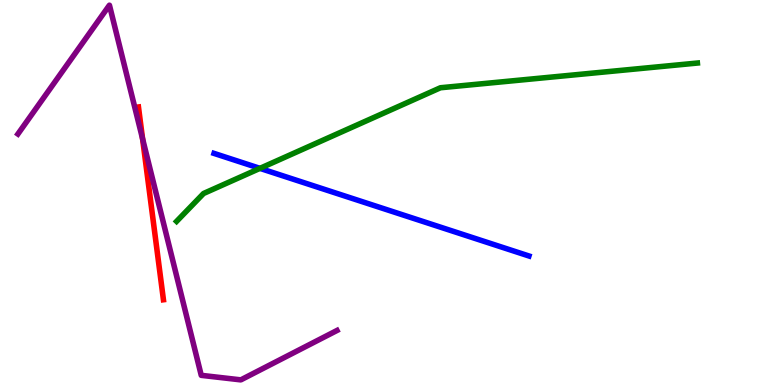[{'lines': ['blue', 'red'], 'intersections': []}, {'lines': ['green', 'red'], 'intersections': []}, {'lines': ['purple', 'red'], 'intersections': [{'x': 1.84, 'y': 6.39}]}, {'lines': ['blue', 'green'], 'intersections': [{'x': 3.35, 'y': 5.63}]}, {'lines': ['blue', 'purple'], 'intersections': []}, {'lines': ['green', 'purple'], 'intersections': []}]